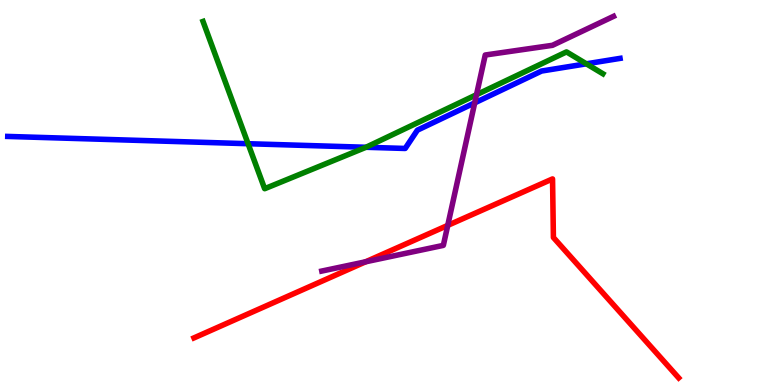[{'lines': ['blue', 'red'], 'intersections': []}, {'lines': ['green', 'red'], 'intersections': []}, {'lines': ['purple', 'red'], 'intersections': [{'x': 4.72, 'y': 3.2}, {'x': 5.78, 'y': 4.15}]}, {'lines': ['blue', 'green'], 'intersections': [{'x': 3.2, 'y': 6.27}, {'x': 4.72, 'y': 6.17}, {'x': 7.57, 'y': 8.34}]}, {'lines': ['blue', 'purple'], 'intersections': [{'x': 6.13, 'y': 7.33}]}, {'lines': ['green', 'purple'], 'intersections': [{'x': 6.15, 'y': 7.54}]}]